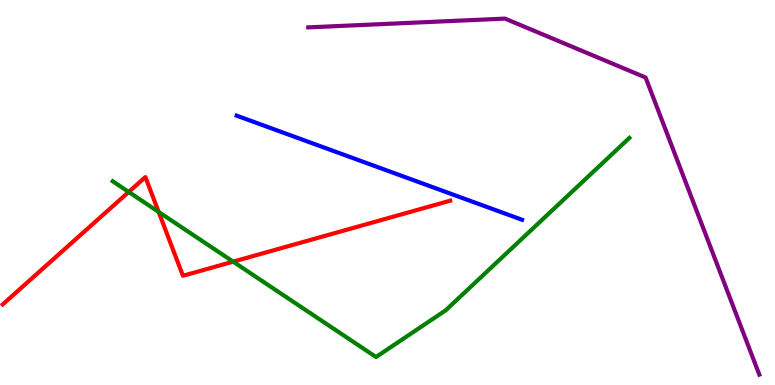[{'lines': ['blue', 'red'], 'intersections': []}, {'lines': ['green', 'red'], 'intersections': [{'x': 1.66, 'y': 5.01}, {'x': 2.05, 'y': 4.49}, {'x': 3.01, 'y': 3.2}]}, {'lines': ['purple', 'red'], 'intersections': []}, {'lines': ['blue', 'green'], 'intersections': []}, {'lines': ['blue', 'purple'], 'intersections': []}, {'lines': ['green', 'purple'], 'intersections': []}]